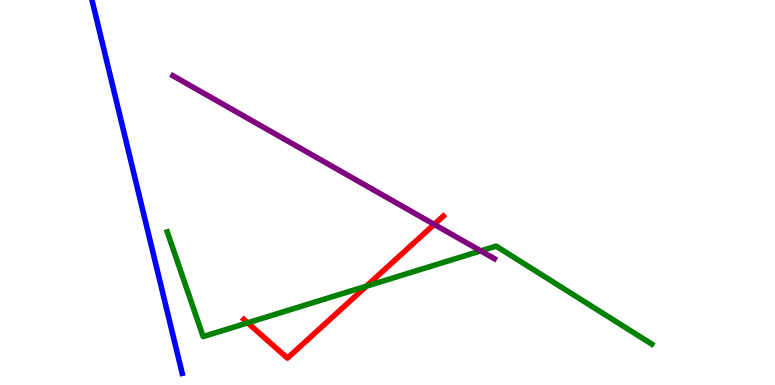[{'lines': ['blue', 'red'], 'intersections': []}, {'lines': ['green', 'red'], 'intersections': [{'x': 3.2, 'y': 1.61}, {'x': 4.73, 'y': 2.57}]}, {'lines': ['purple', 'red'], 'intersections': [{'x': 5.6, 'y': 4.17}]}, {'lines': ['blue', 'green'], 'intersections': []}, {'lines': ['blue', 'purple'], 'intersections': []}, {'lines': ['green', 'purple'], 'intersections': [{'x': 6.2, 'y': 3.48}]}]